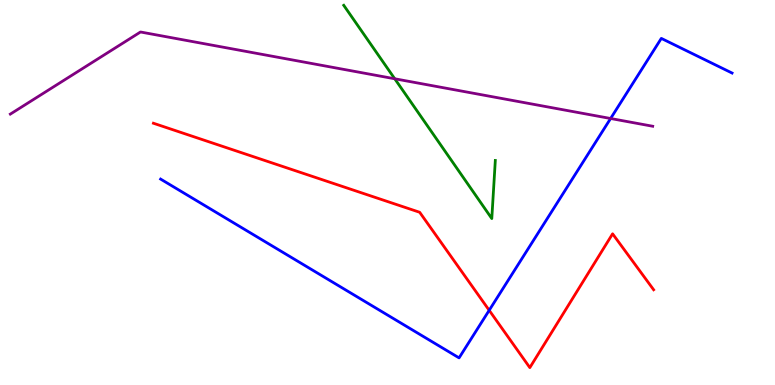[{'lines': ['blue', 'red'], 'intersections': [{'x': 6.31, 'y': 1.94}]}, {'lines': ['green', 'red'], 'intersections': []}, {'lines': ['purple', 'red'], 'intersections': []}, {'lines': ['blue', 'green'], 'intersections': []}, {'lines': ['blue', 'purple'], 'intersections': [{'x': 7.88, 'y': 6.92}]}, {'lines': ['green', 'purple'], 'intersections': [{'x': 5.09, 'y': 7.95}]}]